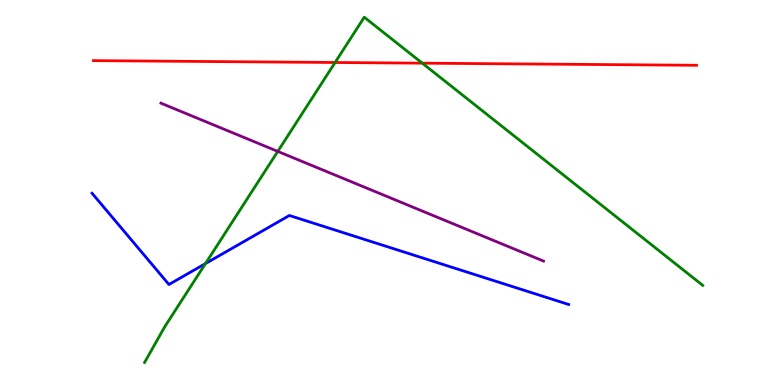[{'lines': ['blue', 'red'], 'intersections': []}, {'lines': ['green', 'red'], 'intersections': [{'x': 4.32, 'y': 8.38}, {'x': 5.45, 'y': 8.36}]}, {'lines': ['purple', 'red'], 'intersections': []}, {'lines': ['blue', 'green'], 'intersections': [{'x': 2.65, 'y': 3.15}]}, {'lines': ['blue', 'purple'], 'intersections': []}, {'lines': ['green', 'purple'], 'intersections': [{'x': 3.58, 'y': 6.07}]}]